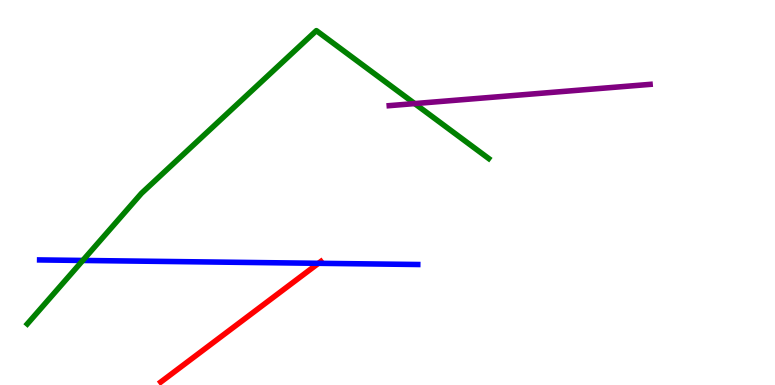[{'lines': ['blue', 'red'], 'intersections': [{'x': 4.11, 'y': 3.16}]}, {'lines': ['green', 'red'], 'intersections': []}, {'lines': ['purple', 'red'], 'intersections': []}, {'lines': ['blue', 'green'], 'intersections': [{'x': 1.07, 'y': 3.23}]}, {'lines': ['blue', 'purple'], 'intersections': []}, {'lines': ['green', 'purple'], 'intersections': [{'x': 5.35, 'y': 7.31}]}]